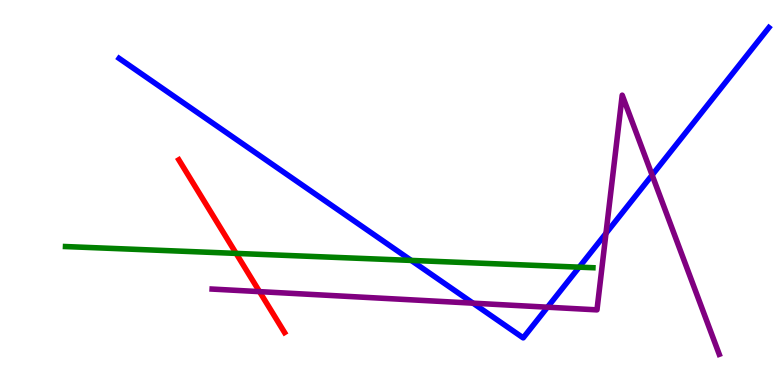[{'lines': ['blue', 'red'], 'intersections': []}, {'lines': ['green', 'red'], 'intersections': [{'x': 3.05, 'y': 3.42}]}, {'lines': ['purple', 'red'], 'intersections': [{'x': 3.35, 'y': 2.43}]}, {'lines': ['blue', 'green'], 'intersections': [{'x': 5.31, 'y': 3.24}, {'x': 7.47, 'y': 3.06}]}, {'lines': ['blue', 'purple'], 'intersections': [{'x': 6.1, 'y': 2.13}, {'x': 7.06, 'y': 2.02}, {'x': 7.82, 'y': 3.94}, {'x': 8.41, 'y': 5.45}]}, {'lines': ['green', 'purple'], 'intersections': []}]